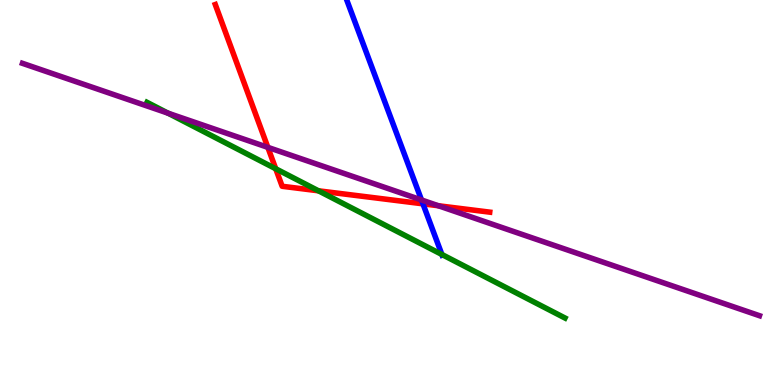[{'lines': ['blue', 'red'], 'intersections': [{'x': 5.46, 'y': 4.71}]}, {'lines': ['green', 'red'], 'intersections': [{'x': 3.56, 'y': 5.62}, {'x': 4.11, 'y': 5.04}]}, {'lines': ['purple', 'red'], 'intersections': [{'x': 3.46, 'y': 6.17}, {'x': 5.66, 'y': 4.66}]}, {'lines': ['blue', 'green'], 'intersections': [{'x': 5.7, 'y': 3.39}]}, {'lines': ['blue', 'purple'], 'intersections': [{'x': 5.44, 'y': 4.81}]}, {'lines': ['green', 'purple'], 'intersections': [{'x': 2.17, 'y': 7.06}]}]